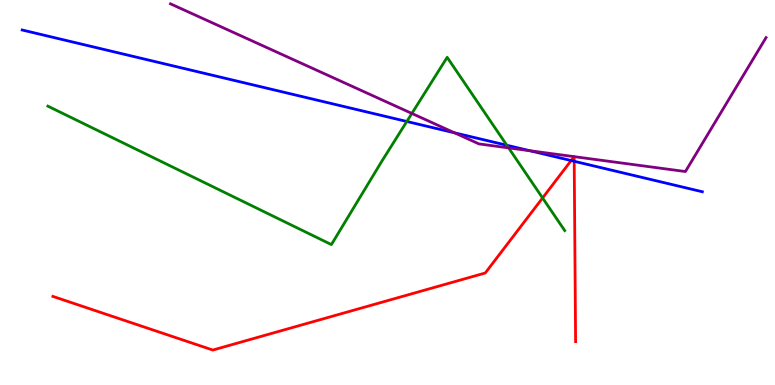[{'lines': ['blue', 'red'], 'intersections': [{'x': 7.37, 'y': 5.83}, {'x': 7.41, 'y': 5.81}]}, {'lines': ['green', 'red'], 'intersections': [{'x': 7.0, 'y': 4.86}]}, {'lines': ['purple', 'red'], 'intersections': [{'x': 7.41, 'y': 5.93}, {'x': 7.41, 'y': 5.93}]}, {'lines': ['blue', 'green'], 'intersections': [{'x': 5.25, 'y': 6.84}, {'x': 6.54, 'y': 6.23}]}, {'lines': ['blue', 'purple'], 'intersections': [{'x': 5.86, 'y': 6.55}, {'x': 6.84, 'y': 6.09}]}, {'lines': ['green', 'purple'], 'intersections': [{'x': 5.31, 'y': 7.05}, {'x': 6.56, 'y': 6.16}]}]